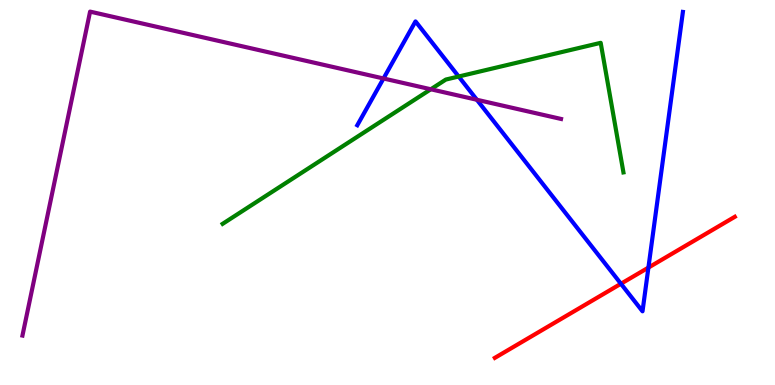[{'lines': ['blue', 'red'], 'intersections': [{'x': 8.01, 'y': 2.63}, {'x': 8.37, 'y': 3.05}]}, {'lines': ['green', 'red'], 'intersections': []}, {'lines': ['purple', 'red'], 'intersections': []}, {'lines': ['blue', 'green'], 'intersections': [{'x': 5.92, 'y': 8.01}]}, {'lines': ['blue', 'purple'], 'intersections': [{'x': 4.95, 'y': 7.96}, {'x': 6.15, 'y': 7.41}]}, {'lines': ['green', 'purple'], 'intersections': [{'x': 5.56, 'y': 7.68}]}]